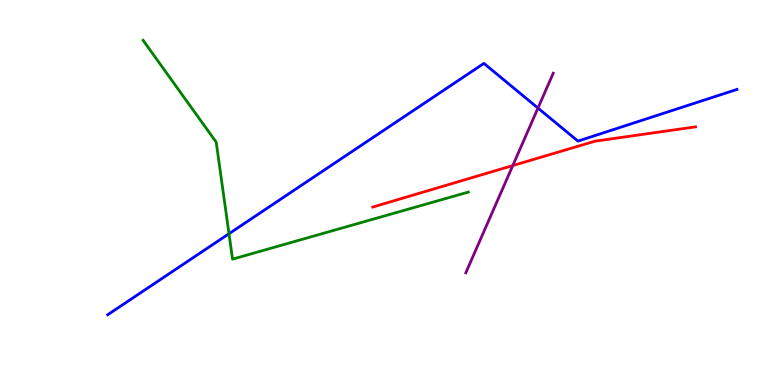[{'lines': ['blue', 'red'], 'intersections': []}, {'lines': ['green', 'red'], 'intersections': []}, {'lines': ['purple', 'red'], 'intersections': [{'x': 6.62, 'y': 5.7}]}, {'lines': ['blue', 'green'], 'intersections': [{'x': 2.95, 'y': 3.93}]}, {'lines': ['blue', 'purple'], 'intersections': [{'x': 6.94, 'y': 7.19}]}, {'lines': ['green', 'purple'], 'intersections': []}]